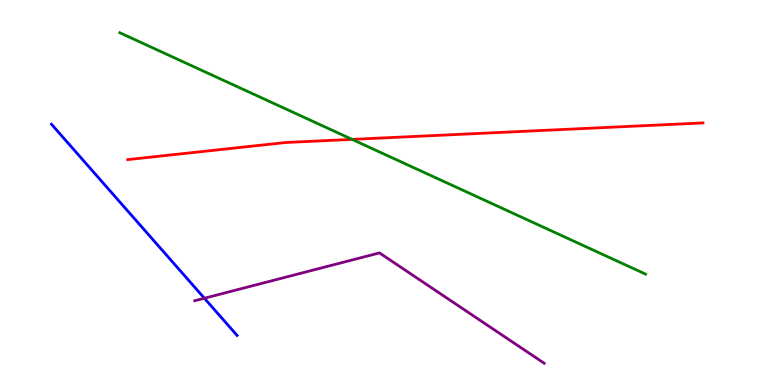[{'lines': ['blue', 'red'], 'intersections': []}, {'lines': ['green', 'red'], 'intersections': [{'x': 4.54, 'y': 6.38}]}, {'lines': ['purple', 'red'], 'intersections': []}, {'lines': ['blue', 'green'], 'intersections': []}, {'lines': ['blue', 'purple'], 'intersections': [{'x': 2.64, 'y': 2.25}]}, {'lines': ['green', 'purple'], 'intersections': []}]